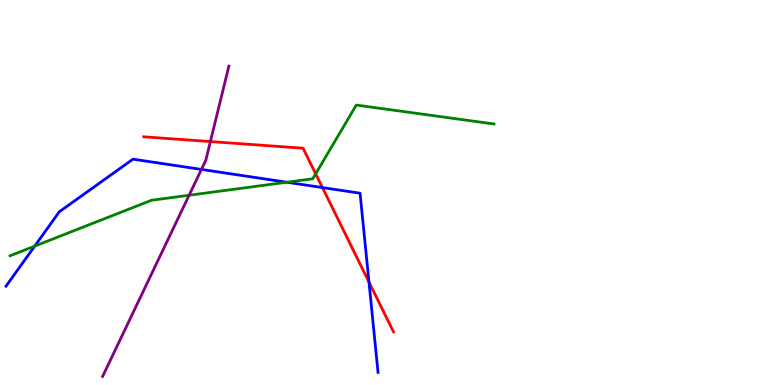[{'lines': ['blue', 'red'], 'intersections': [{'x': 4.16, 'y': 5.13}, {'x': 4.76, 'y': 2.67}]}, {'lines': ['green', 'red'], 'intersections': [{'x': 4.07, 'y': 5.48}]}, {'lines': ['purple', 'red'], 'intersections': [{'x': 2.71, 'y': 6.32}]}, {'lines': ['blue', 'green'], 'intersections': [{'x': 0.448, 'y': 3.61}, {'x': 3.7, 'y': 5.27}]}, {'lines': ['blue', 'purple'], 'intersections': [{'x': 2.6, 'y': 5.6}]}, {'lines': ['green', 'purple'], 'intersections': [{'x': 2.44, 'y': 4.93}]}]